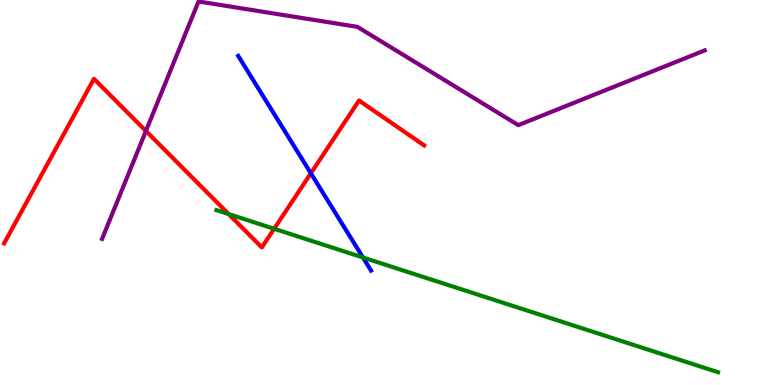[{'lines': ['blue', 'red'], 'intersections': [{'x': 4.01, 'y': 5.5}]}, {'lines': ['green', 'red'], 'intersections': [{'x': 2.95, 'y': 4.44}, {'x': 3.54, 'y': 4.06}]}, {'lines': ['purple', 'red'], 'intersections': [{'x': 1.88, 'y': 6.6}]}, {'lines': ['blue', 'green'], 'intersections': [{'x': 4.68, 'y': 3.31}]}, {'lines': ['blue', 'purple'], 'intersections': []}, {'lines': ['green', 'purple'], 'intersections': []}]